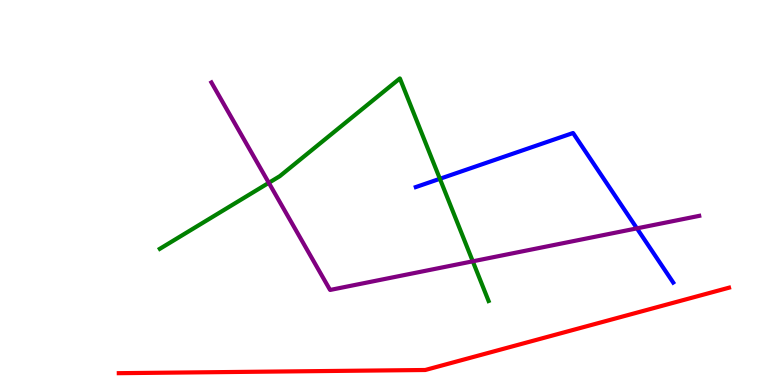[{'lines': ['blue', 'red'], 'intersections': []}, {'lines': ['green', 'red'], 'intersections': []}, {'lines': ['purple', 'red'], 'intersections': []}, {'lines': ['blue', 'green'], 'intersections': [{'x': 5.68, 'y': 5.36}]}, {'lines': ['blue', 'purple'], 'intersections': [{'x': 8.22, 'y': 4.07}]}, {'lines': ['green', 'purple'], 'intersections': [{'x': 3.47, 'y': 5.25}, {'x': 6.1, 'y': 3.21}]}]